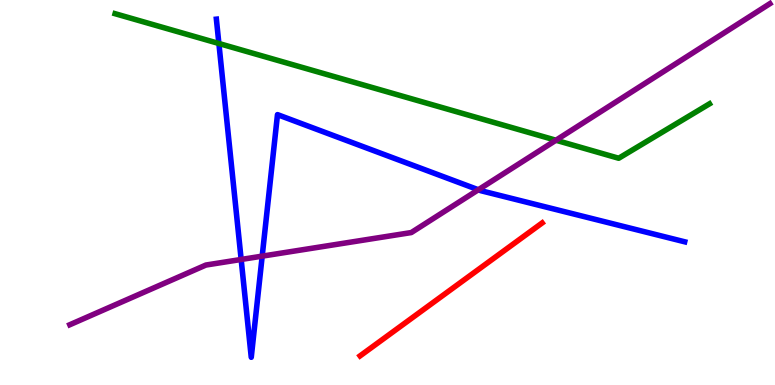[{'lines': ['blue', 'red'], 'intersections': []}, {'lines': ['green', 'red'], 'intersections': []}, {'lines': ['purple', 'red'], 'intersections': []}, {'lines': ['blue', 'green'], 'intersections': [{'x': 2.82, 'y': 8.87}]}, {'lines': ['blue', 'purple'], 'intersections': [{'x': 3.11, 'y': 3.26}, {'x': 3.38, 'y': 3.35}, {'x': 6.17, 'y': 5.07}]}, {'lines': ['green', 'purple'], 'intersections': [{'x': 7.17, 'y': 6.36}]}]